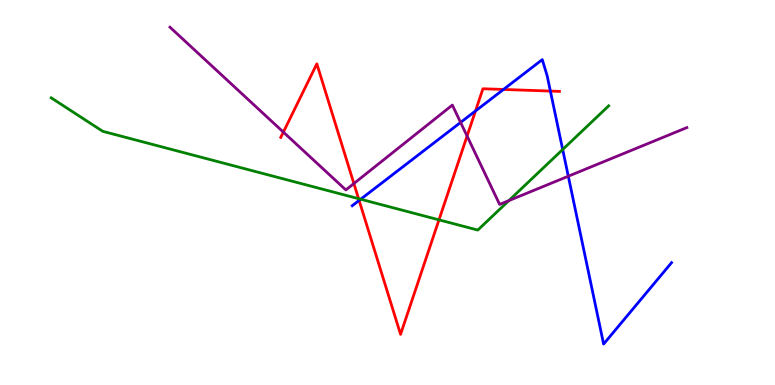[{'lines': ['blue', 'red'], 'intersections': [{'x': 4.63, 'y': 4.79}, {'x': 6.14, 'y': 7.12}, {'x': 6.5, 'y': 7.68}, {'x': 7.1, 'y': 7.63}]}, {'lines': ['green', 'red'], 'intersections': [{'x': 4.63, 'y': 4.84}, {'x': 5.66, 'y': 4.29}]}, {'lines': ['purple', 'red'], 'intersections': [{'x': 3.66, 'y': 6.57}, {'x': 4.57, 'y': 5.23}, {'x': 6.03, 'y': 6.47}]}, {'lines': ['blue', 'green'], 'intersections': [{'x': 4.65, 'y': 4.83}, {'x': 7.26, 'y': 6.12}]}, {'lines': ['blue', 'purple'], 'intersections': [{'x': 5.94, 'y': 6.82}, {'x': 7.33, 'y': 5.42}]}, {'lines': ['green', 'purple'], 'intersections': [{'x': 6.57, 'y': 4.79}]}]